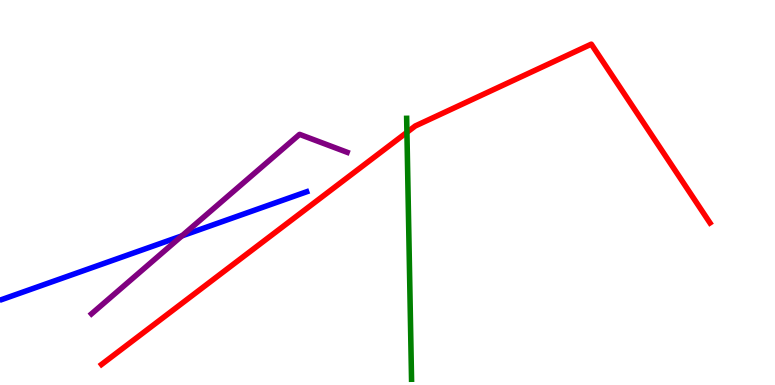[{'lines': ['blue', 'red'], 'intersections': []}, {'lines': ['green', 'red'], 'intersections': [{'x': 5.25, 'y': 6.56}]}, {'lines': ['purple', 'red'], 'intersections': []}, {'lines': ['blue', 'green'], 'intersections': []}, {'lines': ['blue', 'purple'], 'intersections': [{'x': 2.35, 'y': 3.87}]}, {'lines': ['green', 'purple'], 'intersections': []}]